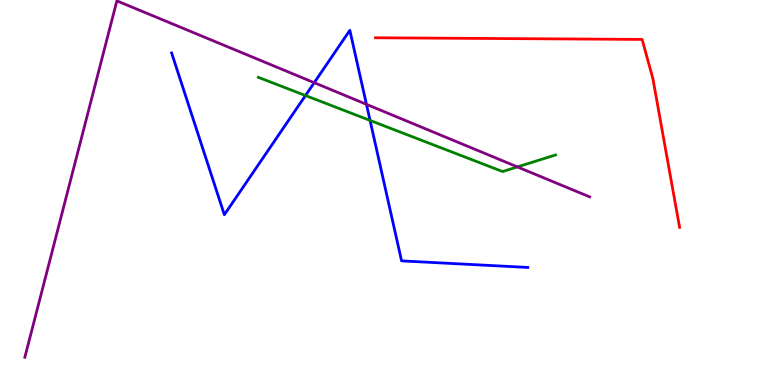[{'lines': ['blue', 'red'], 'intersections': []}, {'lines': ['green', 'red'], 'intersections': []}, {'lines': ['purple', 'red'], 'intersections': []}, {'lines': ['blue', 'green'], 'intersections': [{'x': 3.94, 'y': 7.52}, {'x': 4.78, 'y': 6.87}]}, {'lines': ['blue', 'purple'], 'intersections': [{'x': 4.05, 'y': 7.85}, {'x': 4.73, 'y': 7.29}]}, {'lines': ['green', 'purple'], 'intersections': [{'x': 6.68, 'y': 5.66}]}]